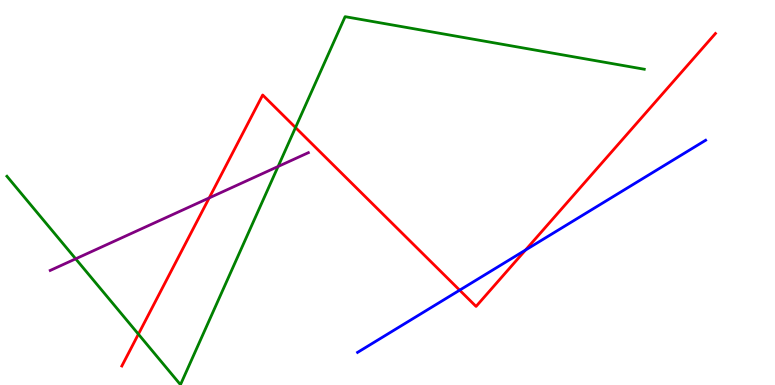[{'lines': ['blue', 'red'], 'intersections': [{'x': 5.93, 'y': 2.46}, {'x': 6.78, 'y': 3.51}]}, {'lines': ['green', 'red'], 'intersections': [{'x': 1.79, 'y': 1.32}, {'x': 3.81, 'y': 6.69}]}, {'lines': ['purple', 'red'], 'intersections': [{'x': 2.7, 'y': 4.86}]}, {'lines': ['blue', 'green'], 'intersections': []}, {'lines': ['blue', 'purple'], 'intersections': []}, {'lines': ['green', 'purple'], 'intersections': [{'x': 0.976, 'y': 3.28}, {'x': 3.59, 'y': 5.68}]}]